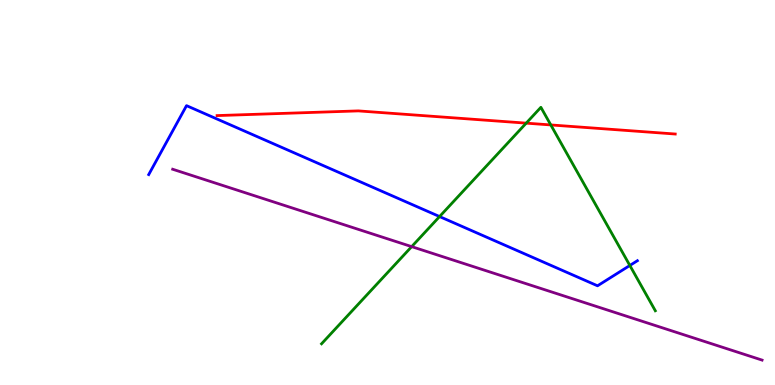[{'lines': ['blue', 'red'], 'intersections': []}, {'lines': ['green', 'red'], 'intersections': [{'x': 6.79, 'y': 6.8}, {'x': 7.11, 'y': 6.75}]}, {'lines': ['purple', 'red'], 'intersections': []}, {'lines': ['blue', 'green'], 'intersections': [{'x': 5.67, 'y': 4.38}, {'x': 8.13, 'y': 3.1}]}, {'lines': ['blue', 'purple'], 'intersections': []}, {'lines': ['green', 'purple'], 'intersections': [{'x': 5.31, 'y': 3.59}]}]